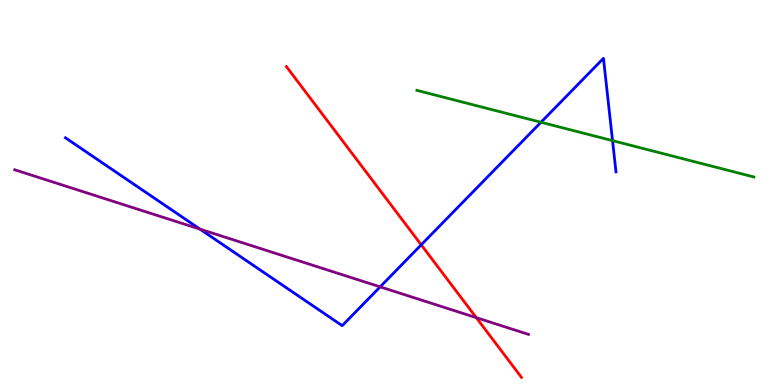[{'lines': ['blue', 'red'], 'intersections': [{'x': 5.43, 'y': 3.64}]}, {'lines': ['green', 'red'], 'intersections': []}, {'lines': ['purple', 'red'], 'intersections': [{'x': 6.15, 'y': 1.75}]}, {'lines': ['blue', 'green'], 'intersections': [{'x': 6.98, 'y': 6.82}, {'x': 7.9, 'y': 6.35}]}, {'lines': ['blue', 'purple'], 'intersections': [{'x': 2.58, 'y': 4.05}, {'x': 4.9, 'y': 2.55}]}, {'lines': ['green', 'purple'], 'intersections': []}]